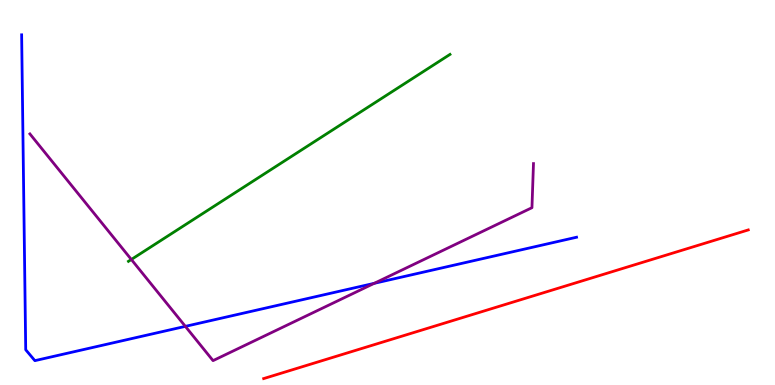[{'lines': ['blue', 'red'], 'intersections': []}, {'lines': ['green', 'red'], 'intersections': []}, {'lines': ['purple', 'red'], 'intersections': []}, {'lines': ['blue', 'green'], 'intersections': []}, {'lines': ['blue', 'purple'], 'intersections': [{'x': 2.39, 'y': 1.52}, {'x': 4.83, 'y': 2.64}]}, {'lines': ['green', 'purple'], 'intersections': [{'x': 1.69, 'y': 3.26}]}]